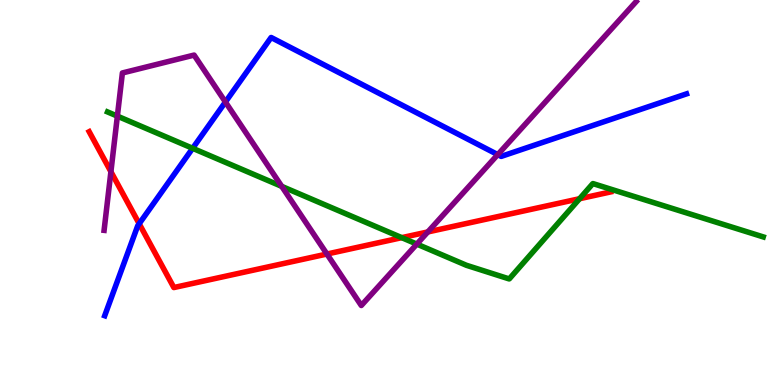[{'lines': ['blue', 'red'], 'intersections': [{'x': 1.8, 'y': 4.19}]}, {'lines': ['green', 'red'], 'intersections': [{'x': 5.18, 'y': 3.83}, {'x': 7.48, 'y': 4.84}]}, {'lines': ['purple', 'red'], 'intersections': [{'x': 1.43, 'y': 5.54}, {'x': 4.22, 'y': 3.4}, {'x': 5.52, 'y': 3.98}]}, {'lines': ['blue', 'green'], 'intersections': [{'x': 2.49, 'y': 6.15}]}, {'lines': ['blue', 'purple'], 'intersections': [{'x': 2.91, 'y': 7.35}, {'x': 6.42, 'y': 5.98}]}, {'lines': ['green', 'purple'], 'intersections': [{'x': 1.51, 'y': 6.98}, {'x': 3.64, 'y': 5.16}, {'x': 5.38, 'y': 3.66}]}]